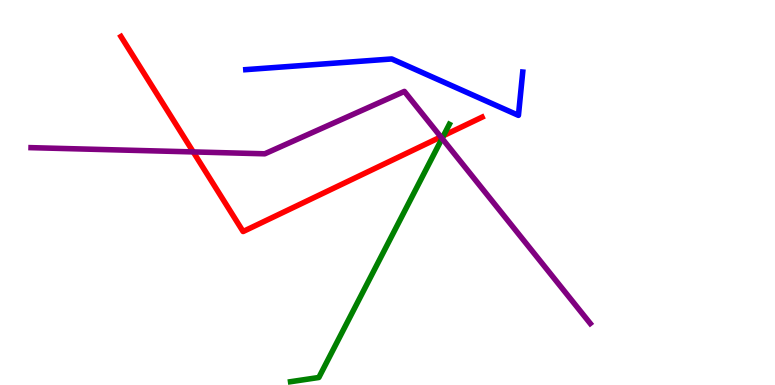[{'lines': ['blue', 'red'], 'intersections': []}, {'lines': ['green', 'red'], 'intersections': [{'x': 5.72, 'y': 6.48}]}, {'lines': ['purple', 'red'], 'intersections': [{'x': 2.49, 'y': 6.05}, {'x': 5.69, 'y': 6.44}]}, {'lines': ['blue', 'green'], 'intersections': []}, {'lines': ['blue', 'purple'], 'intersections': []}, {'lines': ['green', 'purple'], 'intersections': [{'x': 5.7, 'y': 6.4}]}]